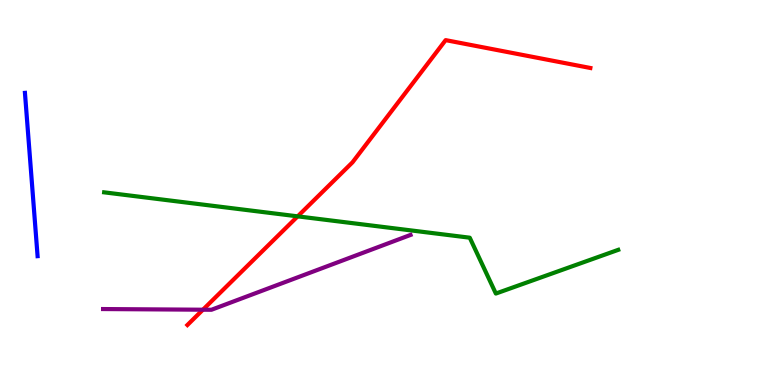[{'lines': ['blue', 'red'], 'intersections': []}, {'lines': ['green', 'red'], 'intersections': [{'x': 3.84, 'y': 4.38}]}, {'lines': ['purple', 'red'], 'intersections': [{'x': 2.62, 'y': 1.96}]}, {'lines': ['blue', 'green'], 'intersections': []}, {'lines': ['blue', 'purple'], 'intersections': []}, {'lines': ['green', 'purple'], 'intersections': []}]